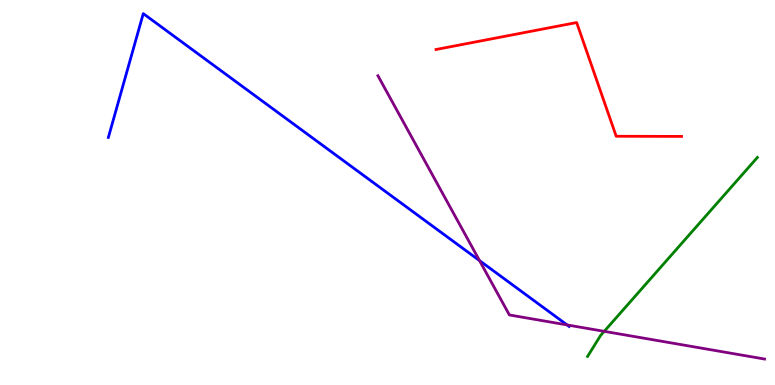[{'lines': ['blue', 'red'], 'intersections': []}, {'lines': ['green', 'red'], 'intersections': []}, {'lines': ['purple', 'red'], 'intersections': []}, {'lines': ['blue', 'green'], 'intersections': []}, {'lines': ['blue', 'purple'], 'intersections': [{'x': 6.19, 'y': 3.23}, {'x': 7.32, 'y': 1.56}]}, {'lines': ['green', 'purple'], 'intersections': [{'x': 7.8, 'y': 1.39}]}]